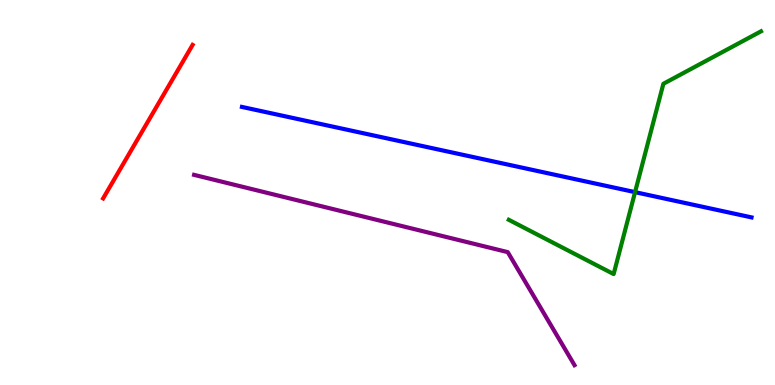[{'lines': ['blue', 'red'], 'intersections': []}, {'lines': ['green', 'red'], 'intersections': []}, {'lines': ['purple', 'red'], 'intersections': []}, {'lines': ['blue', 'green'], 'intersections': [{'x': 8.19, 'y': 5.01}]}, {'lines': ['blue', 'purple'], 'intersections': []}, {'lines': ['green', 'purple'], 'intersections': []}]